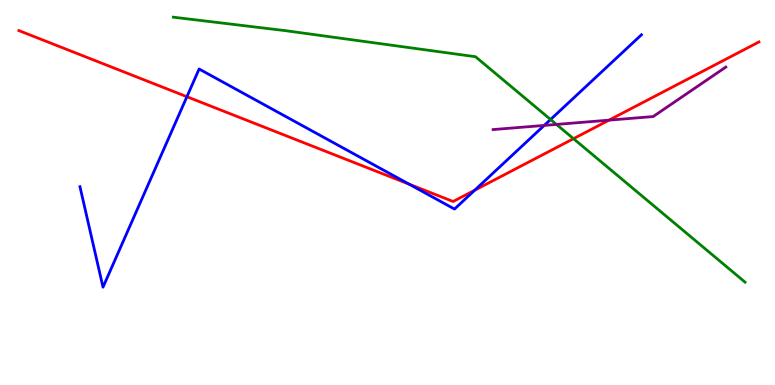[{'lines': ['blue', 'red'], 'intersections': [{'x': 2.41, 'y': 7.49}, {'x': 5.28, 'y': 5.22}, {'x': 6.13, 'y': 5.06}]}, {'lines': ['green', 'red'], 'intersections': [{'x': 7.4, 'y': 6.4}]}, {'lines': ['purple', 'red'], 'intersections': [{'x': 7.86, 'y': 6.88}]}, {'lines': ['blue', 'green'], 'intersections': [{'x': 7.1, 'y': 6.9}]}, {'lines': ['blue', 'purple'], 'intersections': [{'x': 7.02, 'y': 6.74}]}, {'lines': ['green', 'purple'], 'intersections': [{'x': 7.18, 'y': 6.77}]}]